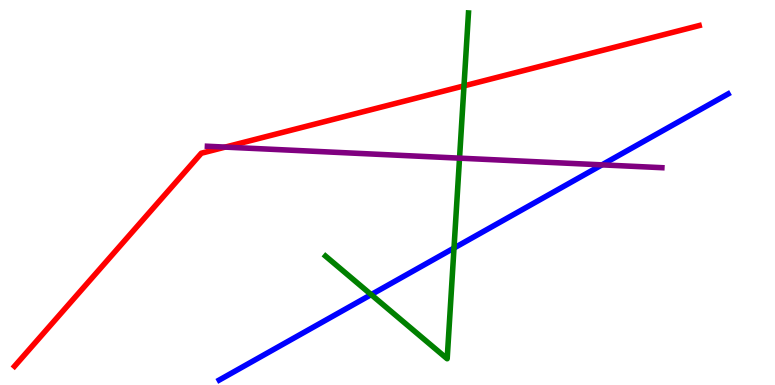[{'lines': ['blue', 'red'], 'intersections': []}, {'lines': ['green', 'red'], 'intersections': [{'x': 5.99, 'y': 7.77}]}, {'lines': ['purple', 'red'], 'intersections': [{'x': 2.91, 'y': 6.18}]}, {'lines': ['blue', 'green'], 'intersections': [{'x': 4.79, 'y': 2.35}, {'x': 5.86, 'y': 3.56}]}, {'lines': ['blue', 'purple'], 'intersections': [{'x': 7.77, 'y': 5.72}]}, {'lines': ['green', 'purple'], 'intersections': [{'x': 5.93, 'y': 5.89}]}]